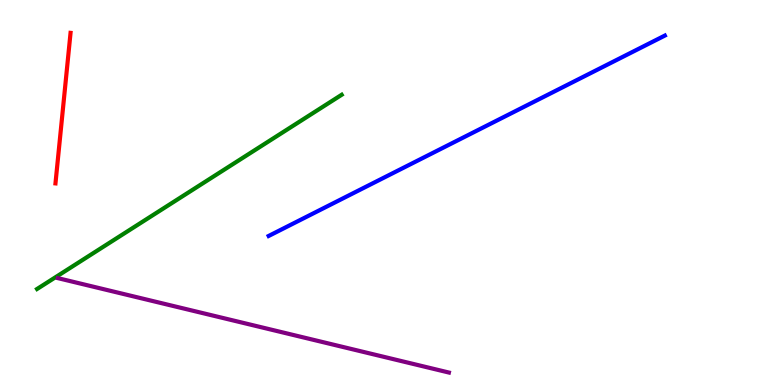[{'lines': ['blue', 'red'], 'intersections': []}, {'lines': ['green', 'red'], 'intersections': []}, {'lines': ['purple', 'red'], 'intersections': []}, {'lines': ['blue', 'green'], 'intersections': []}, {'lines': ['blue', 'purple'], 'intersections': []}, {'lines': ['green', 'purple'], 'intersections': []}]